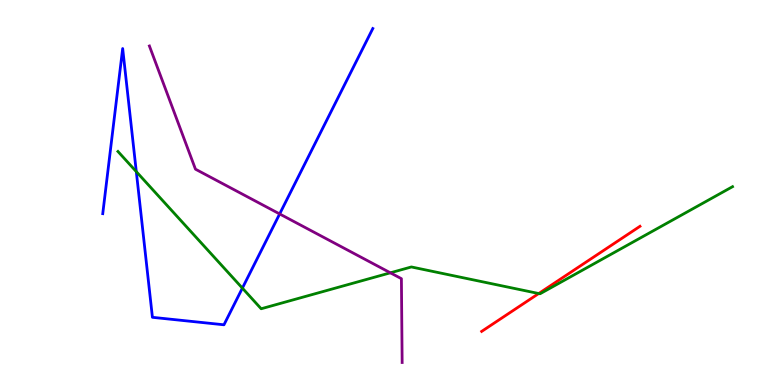[{'lines': ['blue', 'red'], 'intersections': []}, {'lines': ['green', 'red'], 'intersections': [{'x': 6.95, 'y': 2.38}]}, {'lines': ['purple', 'red'], 'intersections': []}, {'lines': ['blue', 'green'], 'intersections': [{'x': 1.76, 'y': 5.54}, {'x': 3.13, 'y': 2.52}]}, {'lines': ['blue', 'purple'], 'intersections': [{'x': 3.61, 'y': 4.44}]}, {'lines': ['green', 'purple'], 'intersections': [{'x': 5.04, 'y': 2.91}]}]